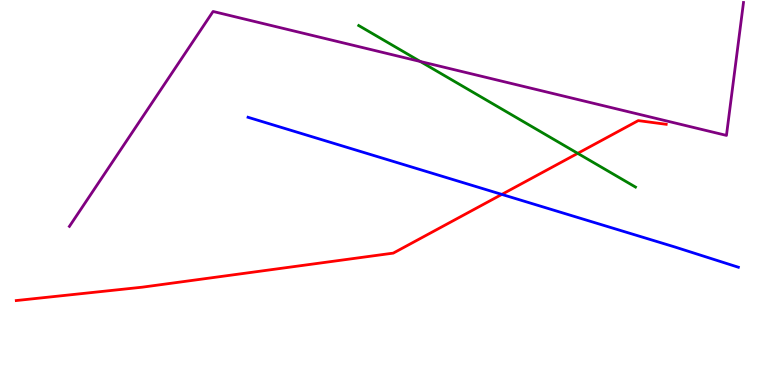[{'lines': ['blue', 'red'], 'intersections': [{'x': 6.48, 'y': 4.95}]}, {'lines': ['green', 'red'], 'intersections': [{'x': 7.45, 'y': 6.02}]}, {'lines': ['purple', 'red'], 'intersections': []}, {'lines': ['blue', 'green'], 'intersections': []}, {'lines': ['blue', 'purple'], 'intersections': []}, {'lines': ['green', 'purple'], 'intersections': [{'x': 5.42, 'y': 8.4}]}]